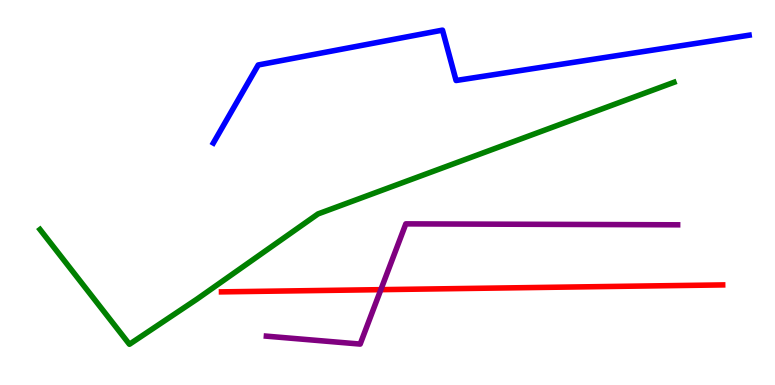[{'lines': ['blue', 'red'], 'intersections': []}, {'lines': ['green', 'red'], 'intersections': []}, {'lines': ['purple', 'red'], 'intersections': [{'x': 4.91, 'y': 2.48}]}, {'lines': ['blue', 'green'], 'intersections': []}, {'lines': ['blue', 'purple'], 'intersections': []}, {'lines': ['green', 'purple'], 'intersections': []}]